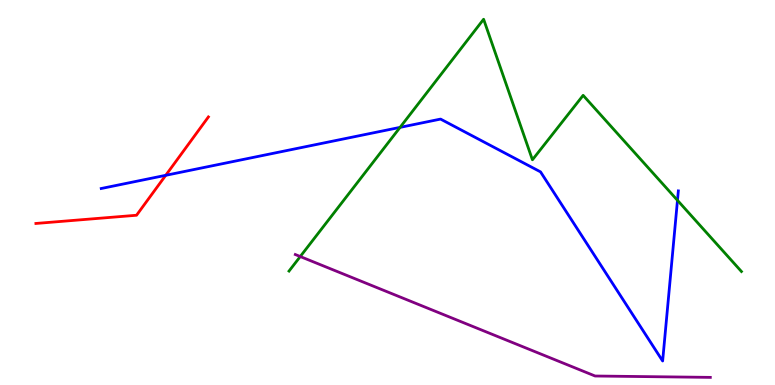[{'lines': ['blue', 'red'], 'intersections': [{'x': 2.14, 'y': 5.45}]}, {'lines': ['green', 'red'], 'intersections': []}, {'lines': ['purple', 'red'], 'intersections': []}, {'lines': ['blue', 'green'], 'intersections': [{'x': 5.16, 'y': 6.69}, {'x': 8.74, 'y': 4.8}]}, {'lines': ['blue', 'purple'], 'intersections': []}, {'lines': ['green', 'purple'], 'intersections': [{'x': 3.87, 'y': 3.34}]}]